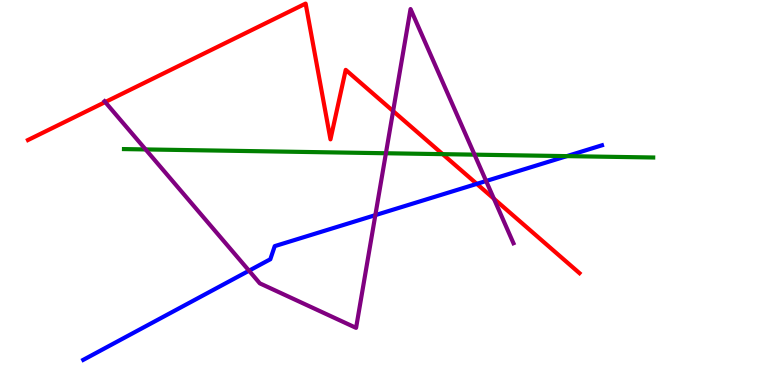[{'lines': ['blue', 'red'], 'intersections': [{'x': 6.15, 'y': 5.22}]}, {'lines': ['green', 'red'], 'intersections': [{'x': 5.71, 'y': 6.0}]}, {'lines': ['purple', 'red'], 'intersections': [{'x': 1.36, 'y': 7.35}, {'x': 5.07, 'y': 7.11}, {'x': 6.37, 'y': 4.84}]}, {'lines': ['blue', 'green'], 'intersections': [{'x': 7.31, 'y': 5.94}]}, {'lines': ['blue', 'purple'], 'intersections': [{'x': 3.21, 'y': 2.97}, {'x': 4.84, 'y': 4.41}, {'x': 6.27, 'y': 5.3}]}, {'lines': ['green', 'purple'], 'intersections': [{'x': 1.88, 'y': 6.12}, {'x': 4.98, 'y': 6.02}, {'x': 6.12, 'y': 5.98}]}]